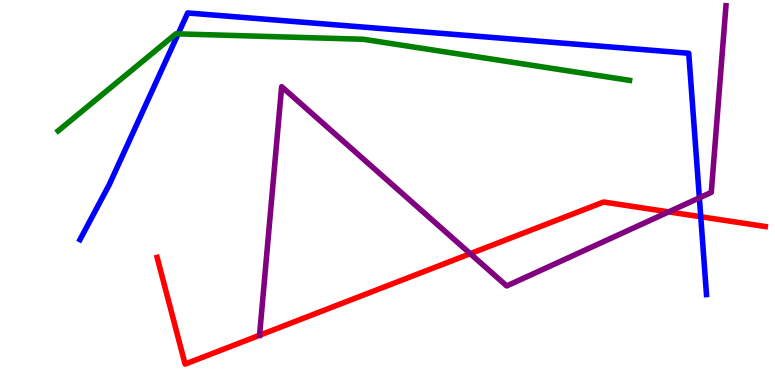[{'lines': ['blue', 'red'], 'intersections': [{'x': 9.04, 'y': 4.37}]}, {'lines': ['green', 'red'], 'intersections': []}, {'lines': ['purple', 'red'], 'intersections': [{'x': 3.35, 'y': 1.29}, {'x': 6.07, 'y': 3.41}, {'x': 8.63, 'y': 4.5}]}, {'lines': ['blue', 'green'], 'intersections': [{'x': 2.3, 'y': 9.12}]}, {'lines': ['blue', 'purple'], 'intersections': [{'x': 9.02, 'y': 4.86}]}, {'lines': ['green', 'purple'], 'intersections': []}]